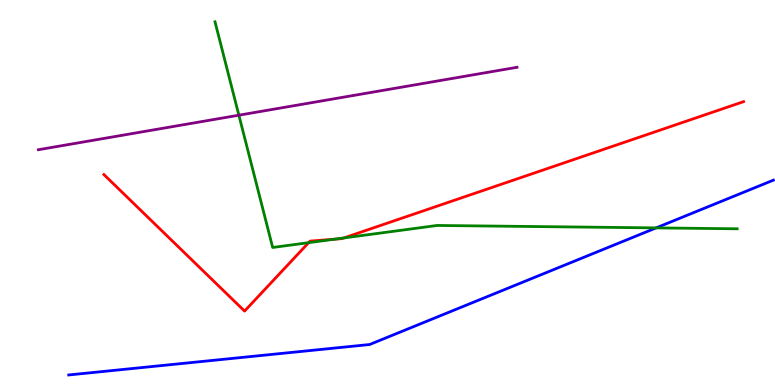[{'lines': ['blue', 'red'], 'intersections': []}, {'lines': ['green', 'red'], 'intersections': [{'x': 3.98, 'y': 3.7}, {'x': 4.31, 'y': 3.79}, {'x': 4.44, 'y': 3.82}]}, {'lines': ['purple', 'red'], 'intersections': []}, {'lines': ['blue', 'green'], 'intersections': [{'x': 8.47, 'y': 4.08}]}, {'lines': ['blue', 'purple'], 'intersections': []}, {'lines': ['green', 'purple'], 'intersections': [{'x': 3.08, 'y': 7.01}]}]